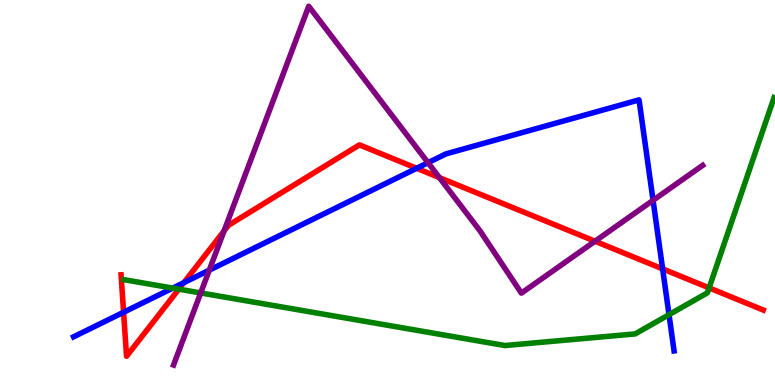[{'lines': ['blue', 'red'], 'intersections': [{'x': 1.59, 'y': 1.89}, {'x': 2.37, 'y': 2.66}, {'x': 5.38, 'y': 5.63}, {'x': 8.55, 'y': 3.02}]}, {'lines': ['green', 'red'], 'intersections': [{'x': 2.31, 'y': 2.49}, {'x': 9.15, 'y': 2.52}]}, {'lines': ['purple', 'red'], 'intersections': [{'x': 2.89, 'y': 4.0}, {'x': 5.67, 'y': 5.39}, {'x': 7.68, 'y': 3.73}]}, {'lines': ['blue', 'green'], 'intersections': [{'x': 2.23, 'y': 2.52}, {'x': 8.63, 'y': 1.83}]}, {'lines': ['blue', 'purple'], 'intersections': [{'x': 2.7, 'y': 2.98}, {'x': 5.52, 'y': 5.77}, {'x': 8.43, 'y': 4.8}]}, {'lines': ['green', 'purple'], 'intersections': [{'x': 2.59, 'y': 2.39}]}]